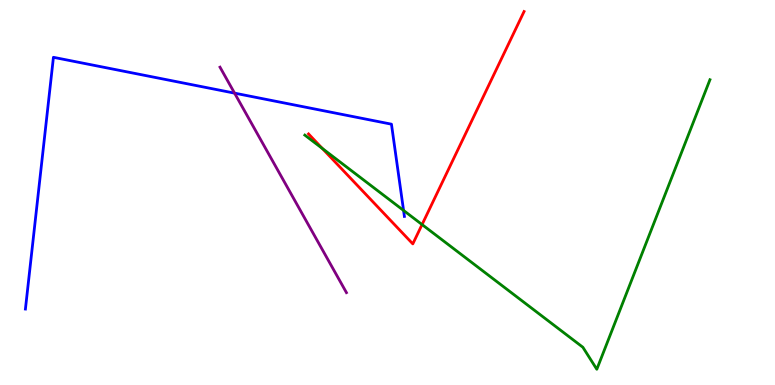[{'lines': ['blue', 'red'], 'intersections': []}, {'lines': ['green', 'red'], 'intersections': [{'x': 4.16, 'y': 6.14}, {'x': 5.45, 'y': 4.17}]}, {'lines': ['purple', 'red'], 'intersections': []}, {'lines': ['blue', 'green'], 'intersections': [{'x': 5.21, 'y': 4.53}]}, {'lines': ['blue', 'purple'], 'intersections': [{'x': 3.03, 'y': 7.58}]}, {'lines': ['green', 'purple'], 'intersections': []}]